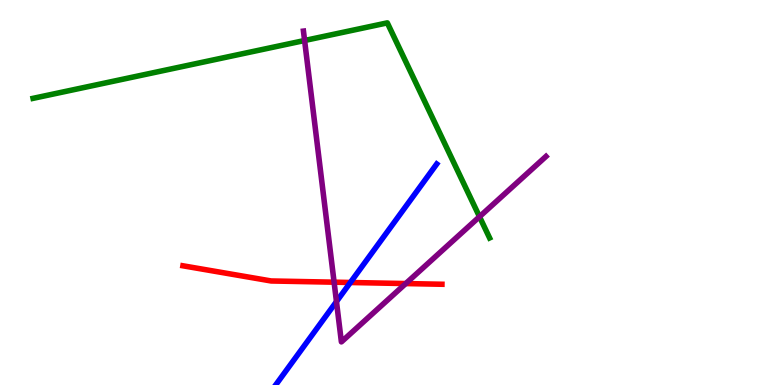[{'lines': ['blue', 'red'], 'intersections': [{'x': 4.52, 'y': 2.66}]}, {'lines': ['green', 'red'], 'intersections': []}, {'lines': ['purple', 'red'], 'intersections': [{'x': 4.31, 'y': 2.67}, {'x': 5.24, 'y': 2.63}]}, {'lines': ['blue', 'green'], 'intersections': []}, {'lines': ['blue', 'purple'], 'intersections': [{'x': 4.34, 'y': 2.17}]}, {'lines': ['green', 'purple'], 'intersections': [{'x': 3.93, 'y': 8.95}, {'x': 6.19, 'y': 4.37}]}]